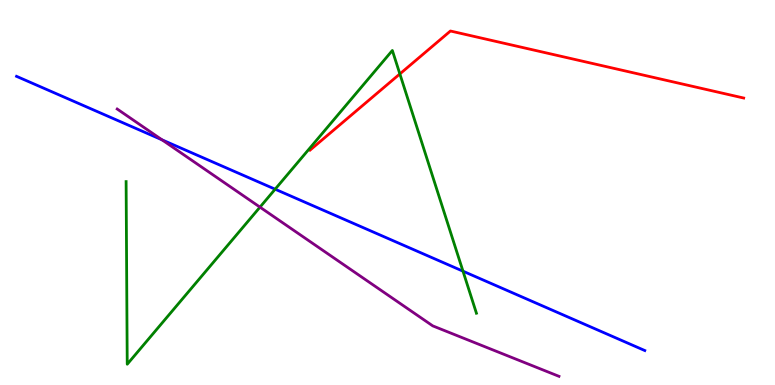[{'lines': ['blue', 'red'], 'intersections': []}, {'lines': ['green', 'red'], 'intersections': [{'x': 5.16, 'y': 8.08}]}, {'lines': ['purple', 'red'], 'intersections': []}, {'lines': ['blue', 'green'], 'intersections': [{'x': 3.55, 'y': 5.09}, {'x': 5.97, 'y': 2.96}]}, {'lines': ['blue', 'purple'], 'intersections': [{'x': 2.09, 'y': 6.37}]}, {'lines': ['green', 'purple'], 'intersections': [{'x': 3.35, 'y': 4.62}]}]